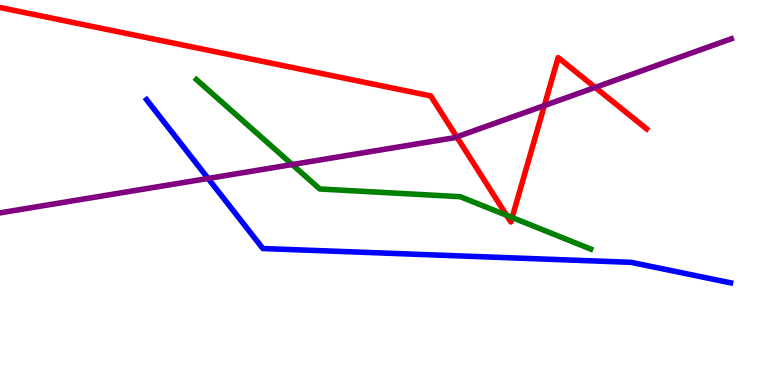[{'lines': ['blue', 'red'], 'intersections': []}, {'lines': ['green', 'red'], 'intersections': [{'x': 6.54, 'y': 4.41}, {'x': 6.61, 'y': 4.35}]}, {'lines': ['purple', 'red'], 'intersections': [{'x': 5.89, 'y': 6.44}, {'x': 7.02, 'y': 7.26}, {'x': 7.68, 'y': 7.73}]}, {'lines': ['blue', 'green'], 'intersections': []}, {'lines': ['blue', 'purple'], 'intersections': [{'x': 2.69, 'y': 5.37}]}, {'lines': ['green', 'purple'], 'intersections': [{'x': 3.77, 'y': 5.73}]}]